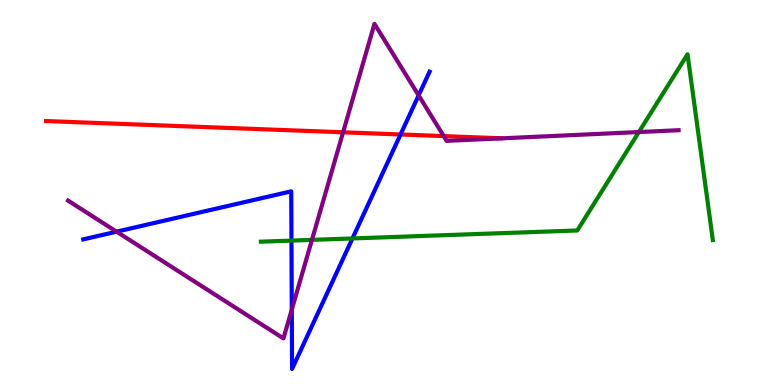[{'lines': ['blue', 'red'], 'intersections': [{'x': 5.17, 'y': 6.51}]}, {'lines': ['green', 'red'], 'intersections': []}, {'lines': ['purple', 'red'], 'intersections': [{'x': 4.43, 'y': 6.56}, {'x': 5.73, 'y': 6.46}]}, {'lines': ['blue', 'green'], 'intersections': [{'x': 3.76, 'y': 3.75}, {'x': 4.55, 'y': 3.81}]}, {'lines': ['blue', 'purple'], 'intersections': [{'x': 1.5, 'y': 3.98}, {'x': 3.77, 'y': 1.96}, {'x': 5.4, 'y': 7.52}]}, {'lines': ['green', 'purple'], 'intersections': [{'x': 4.03, 'y': 3.77}, {'x': 8.24, 'y': 6.57}]}]